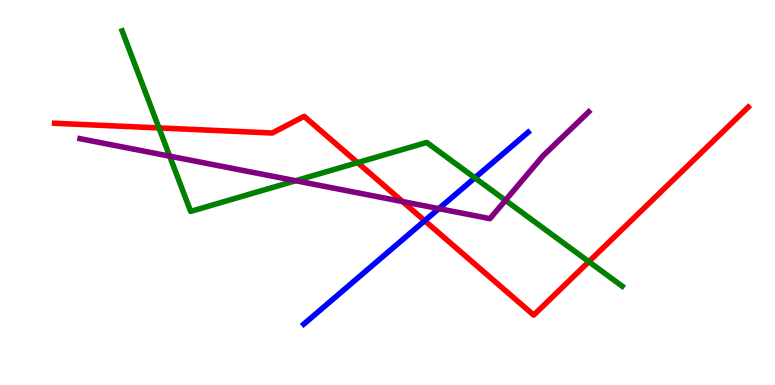[{'lines': ['blue', 'red'], 'intersections': [{'x': 5.48, 'y': 4.27}]}, {'lines': ['green', 'red'], 'intersections': [{'x': 2.05, 'y': 6.68}, {'x': 4.61, 'y': 5.78}, {'x': 7.6, 'y': 3.2}]}, {'lines': ['purple', 'red'], 'intersections': [{'x': 5.19, 'y': 4.76}]}, {'lines': ['blue', 'green'], 'intersections': [{'x': 6.13, 'y': 5.38}]}, {'lines': ['blue', 'purple'], 'intersections': [{'x': 5.66, 'y': 4.58}]}, {'lines': ['green', 'purple'], 'intersections': [{'x': 2.19, 'y': 5.94}, {'x': 3.81, 'y': 5.31}, {'x': 6.52, 'y': 4.8}]}]